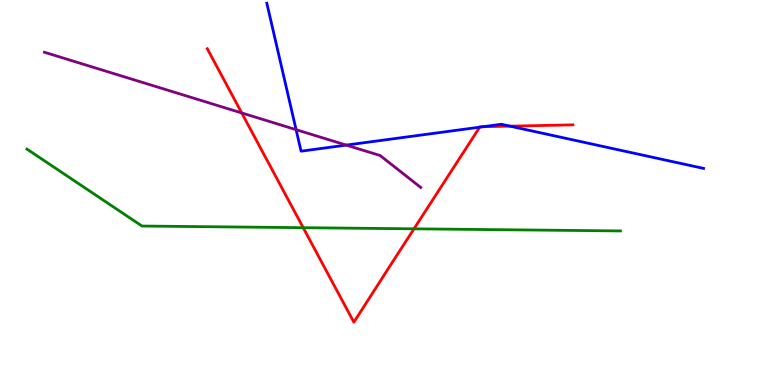[{'lines': ['blue', 'red'], 'intersections': [{'x': 6.19, 'y': 6.7}, {'x': 6.23, 'y': 6.71}, {'x': 6.58, 'y': 6.72}]}, {'lines': ['green', 'red'], 'intersections': [{'x': 3.91, 'y': 4.09}, {'x': 5.34, 'y': 4.06}]}, {'lines': ['purple', 'red'], 'intersections': [{'x': 3.12, 'y': 7.07}]}, {'lines': ['blue', 'green'], 'intersections': []}, {'lines': ['blue', 'purple'], 'intersections': [{'x': 3.82, 'y': 6.63}, {'x': 4.47, 'y': 6.23}]}, {'lines': ['green', 'purple'], 'intersections': []}]